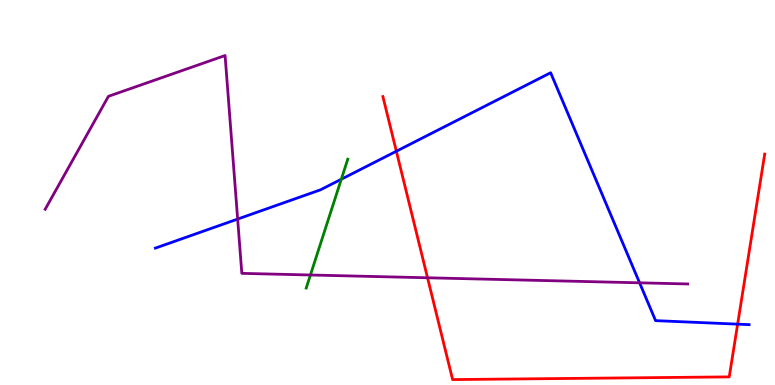[{'lines': ['blue', 'red'], 'intersections': [{'x': 5.11, 'y': 6.07}, {'x': 9.52, 'y': 1.58}]}, {'lines': ['green', 'red'], 'intersections': []}, {'lines': ['purple', 'red'], 'intersections': [{'x': 5.52, 'y': 2.78}]}, {'lines': ['blue', 'green'], 'intersections': [{'x': 4.4, 'y': 5.34}]}, {'lines': ['blue', 'purple'], 'intersections': [{'x': 3.07, 'y': 4.31}, {'x': 8.25, 'y': 2.65}]}, {'lines': ['green', 'purple'], 'intersections': [{'x': 4.01, 'y': 2.86}]}]